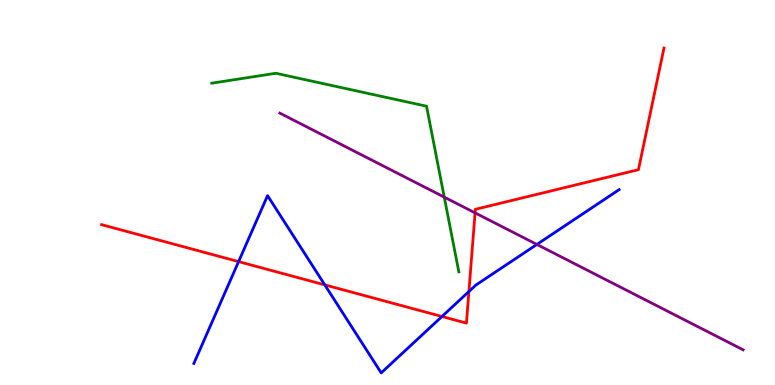[{'lines': ['blue', 'red'], 'intersections': [{'x': 3.08, 'y': 3.2}, {'x': 4.19, 'y': 2.6}, {'x': 5.7, 'y': 1.78}, {'x': 6.05, 'y': 2.43}]}, {'lines': ['green', 'red'], 'intersections': []}, {'lines': ['purple', 'red'], 'intersections': [{'x': 6.13, 'y': 4.47}]}, {'lines': ['blue', 'green'], 'intersections': []}, {'lines': ['blue', 'purple'], 'intersections': [{'x': 6.93, 'y': 3.65}]}, {'lines': ['green', 'purple'], 'intersections': [{'x': 5.73, 'y': 4.88}]}]